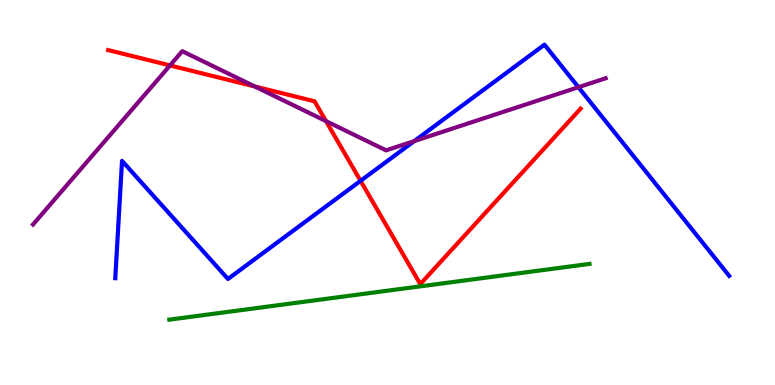[{'lines': ['blue', 'red'], 'intersections': [{'x': 4.65, 'y': 5.3}]}, {'lines': ['green', 'red'], 'intersections': []}, {'lines': ['purple', 'red'], 'intersections': [{'x': 2.19, 'y': 8.3}, {'x': 3.29, 'y': 7.75}, {'x': 4.21, 'y': 6.85}]}, {'lines': ['blue', 'green'], 'intersections': []}, {'lines': ['blue', 'purple'], 'intersections': [{'x': 5.34, 'y': 6.33}, {'x': 7.46, 'y': 7.73}]}, {'lines': ['green', 'purple'], 'intersections': []}]